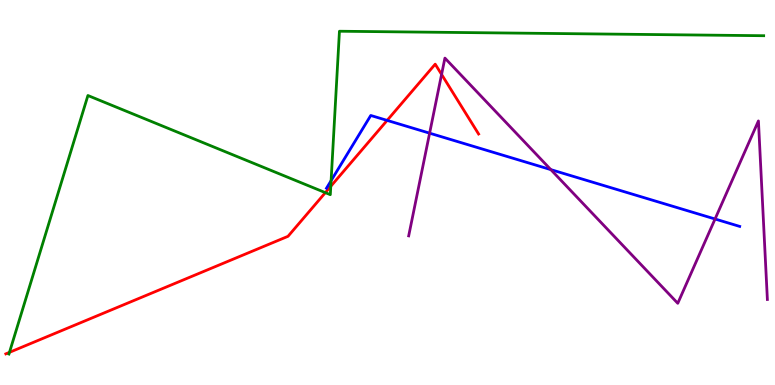[{'lines': ['blue', 'red'], 'intersections': [{'x': 5.0, 'y': 6.87}]}, {'lines': ['green', 'red'], 'intersections': [{'x': 0.122, 'y': 0.848}, {'x': 4.2, 'y': 5.0}, {'x': 4.27, 'y': 5.16}]}, {'lines': ['purple', 'red'], 'intersections': [{'x': 5.7, 'y': 8.07}]}, {'lines': ['blue', 'green'], 'intersections': [{'x': 4.27, 'y': 5.31}]}, {'lines': ['blue', 'purple'], 'intersections': [{'x': 5.54, 'y': 6.54}, {'x': 7.11, 'y': 5.59}, {'x': 9.23, 'y': 4.31}]}, {'lines': ['green', 'purple'], 'intersections': []}]